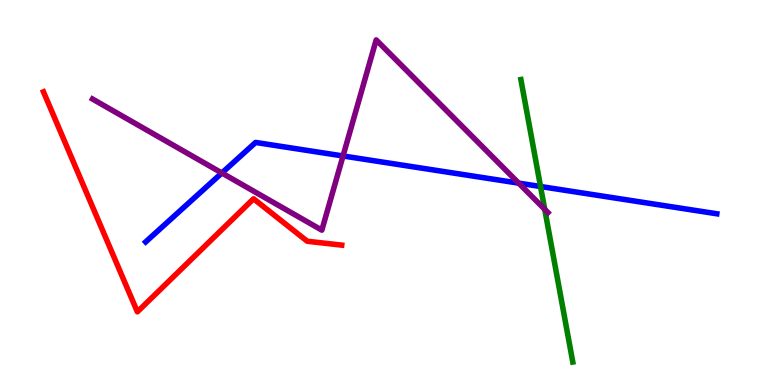[{'lines': ['blue', 'red'], 'intersections': []}, {'lines': ['green', 'red'], 'intersections': []}, {'lines': ['purple', 'red'], 'intersections': []}, {'lines': ['blue', 'green'], 'intersections': [{'x': 6.97, 'y': 5.16}]}, {'lines': ['blue', 'purple'], 'intersections': [{'x': 2.86, 'y': 5.51}, {'x': 4.43, 'y': 5.95}, {'x': 6.69, 'y': 5.24}]}, {'lines': ['green', 'purple'], 'intersections': [{'x': 7.03, 'y': 4.56}]}]